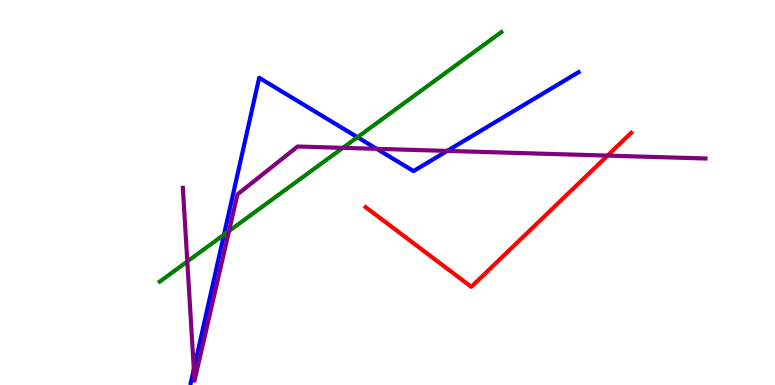[{'lines': ['blue', 'red'], 'intersections': []}, {'lines': ['green', 'red'], 'intersections': []}, {'lines': ['purple', 'red'], 'intersections': [{'x': 7.84, 'y': 5.96}]}, {'lines': ['blue', 'green'], 'intersections': [{'x': 2.89, 'y': 3.9}, {'x': 4.61, 'y': 6.44}]}, {'lines': ['blue', 'purple'], 'intersections': [{'x': 2.5, 'y': 0.41}, {'x': 4.86, 'y': 6.13}, {'x': 5.77, 'y': 6.08}]}, {'lines': ['green', 'purple'], 'intersections': [{'x': 2.42, 'y': 3.21}, {'x': 2.96, 'y': 4.0}, {'x': 4.42, 'y': 6.16}]}]